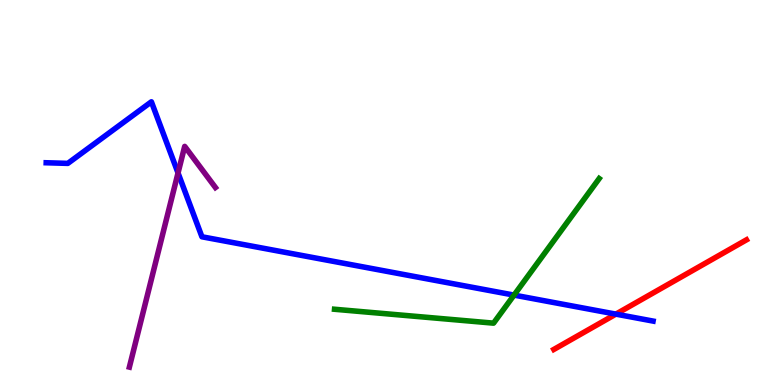[{'lines': ['blue', 'red'], 'intersections': [{'x': 7.95, 'y': 1.84}]}, {'lines': ['green', 'red'], 'intersections': []}, {'lines': ['purple', 'red'], 'intersections': []}, {'lines': ['blue', 'green'], 'intersections': [{'x': 6.63, 'y': 2.34}]}, {'lines': ['blue', 'purple'], 'intersections': [{'x': 2.3, 'y': 5.51}]}, {'lines': ['green', 'purple'], 'intersections': []}]